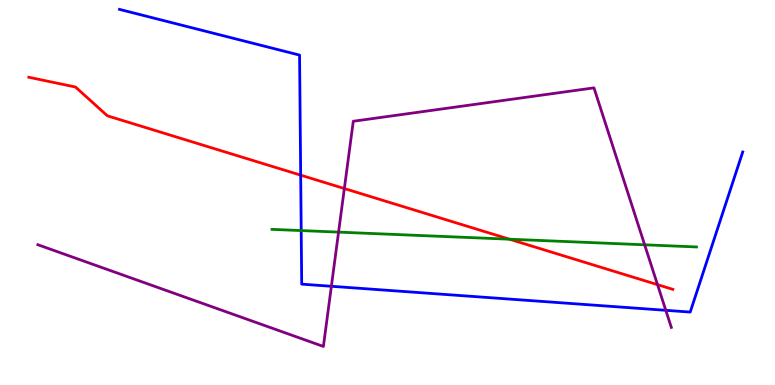[{'lines': ['blue', 'red'], 'intersections': [{'x': 3.88, 'y': 5.45}]}, {'lines': ['green', 'red'], 'intersections': [{'x': 6.57, 'y': 3.79}]}, {'lines': ['purple', 'red'], 'intersections': [{'x': 4.44, 'y': 5.1}, {'x': 8.48, 'y': 2.61}]}, {'lines': ['blue', 'green'], 'intersections': [{'x': 3.89, 'y': 4.01}]}, {'lines': ['blue', 'purple'], 'intersections': [{'x': 4.28, 'y': 2.56}, {'x': 8.59, 'y': 1.94}]}, {'lines': ['green', 'purple'], 'intersections': [{'x': 4.37, 'y': 3.97}, {'x': 8.32, 'y': 3.64}]}]